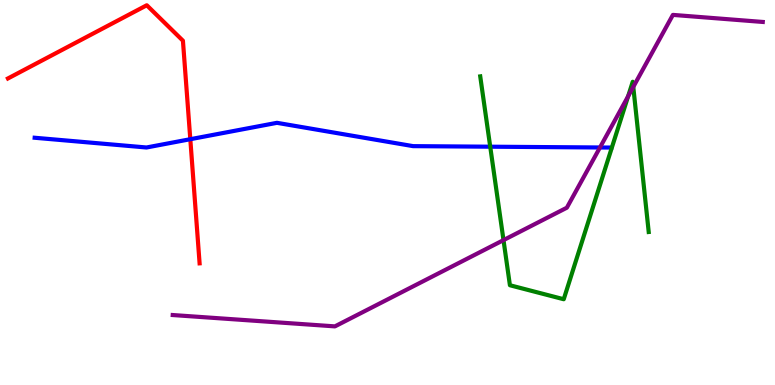[{'lines': ['blue', 'red'], 'intersections': [{'x': 2.46, 'y': 6.38}]}, {'lines': ['green', 'red'], 'intersections': []}, {'lines': ['purple', 'red'], 'intersections': []}, {'lines': ['blue', 'green'], 'intersections': [{'x': 6.33, 'y': 6.19}]}, {'lines': ['blue', 'purple'], 'intersections': [{'x': 7.74, 'y': 6.17}]}, {'lines': ['green', 'purple'], 'intersections': [{'x': 6.5, 'y': 3.76}, {'x': 8.1, 'y': 7.5}, {'x': 8.17, 'y': 7.74}]}]